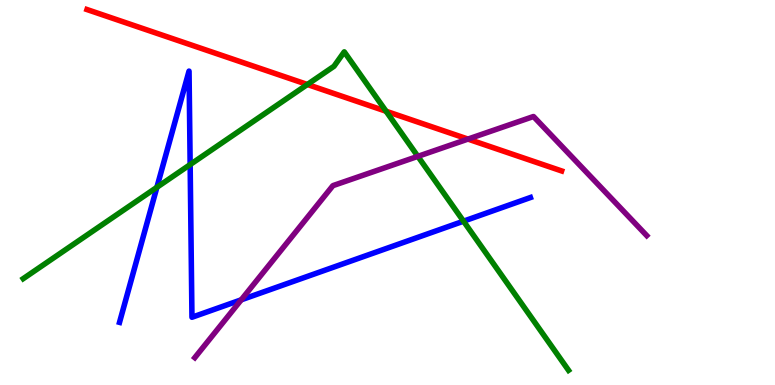[{'lines': ['blue', 'red'], 'intersections': []}, {'lines': ['green', 'red'], 'intersections': [{'x': 3.97, 'y': 7.81}, {'x': 4.98, 'y': 7.11}]}, {'lines': ['purple', 'red'], 'intersections': [{'x': 6.04, 'y': 6.39}]}, {'lines': ['blue', 'green'], 'intersections': [{'x': 2.02, 'y': 5.13}, {'x': 2.45, 'y': 5.73}, {'x': 5.98, 'y': 4.25}]}, {'lines': ['blue', 'purple'], 'intersections': [{'x': 3.11, 'y': 2.21}]}, {'lines': ['green', 'purple'], 'intersections': [{'x': 5.39, 'y': 5.94}]}]